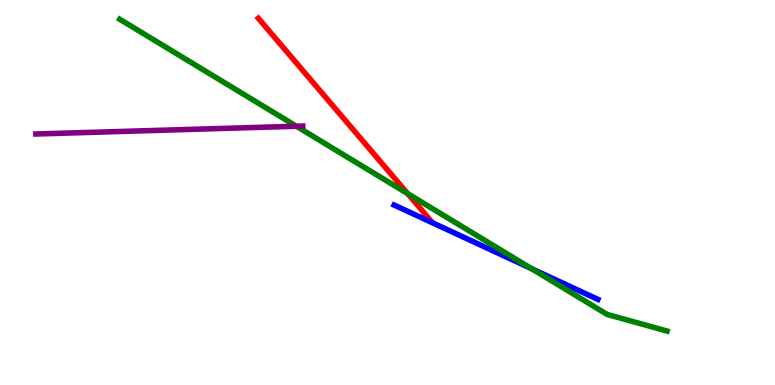[{'lines': ['blue', 'red'], 'intersections': []}, {'lines': ['green', 'red'], 'intersections': [{'x': 5.26, 'y': 4.97}]}, {'lines': ['purple', 'red'], 'intersections': []}, {'lines': ['blue', 'green'], 'intersections': [{'x': 6.86, 'y': 3.02}]}, {'lines': ['blue', 'purple'], 'intersections': []}, {'lines': ['green', 'purple'], 'intersections': [{'x': 3.82, 'y': 6.72}]}]